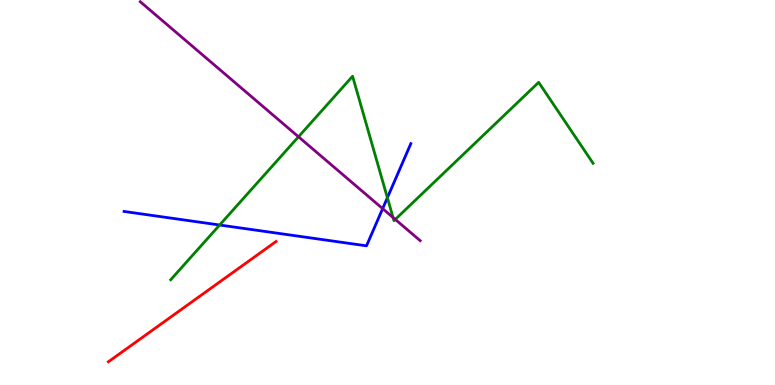[{'lines': ['blue', 'red'], 'intersections': []}, {'lines': ['green', 'red'], 'intersections': []}, {'lines': ['purple', 'red'], 'intersections': []}, {'lines': ['blue', 'green'], 'intersections': [{'x': 2.83, 'y': 4.16}, {'x': 5.0, 'y': 4.86}]}, {'lines': ['blue', 'purple'], 'intersections': [{'x': 4.94, 'y': 4.58}]}, {'lines': ['green', 'purple'], 'intersections': [{'x': 3.85, 'y': 6.45}, {'x': 5.07, 'y': 4.35}, {'x': 5.1, 'y': 4.3}]}]